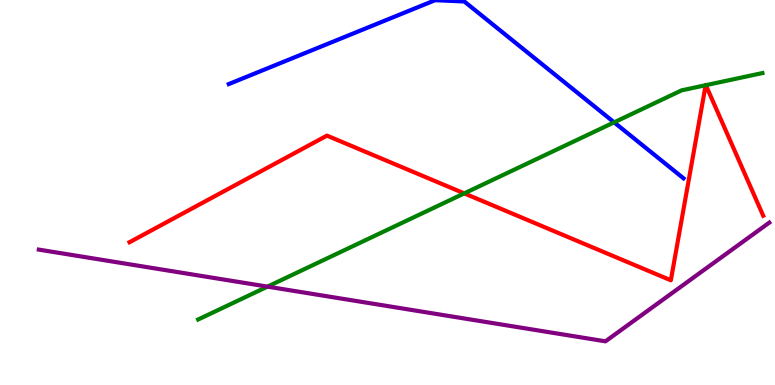[{'lines': ['blue', 'red'], 'intersections': []}, {'lines': ['green', 'red'], 'intersections': [{'x': 5.99, 'y': 4.98}, {'x': 9.11, 'y': 7.79}, {'x': 9.11, 'y': 7.79}]}, {'lines': ['purple', 'red'], 'intersections': []}, {'lines': ['blue', 'green'], 'intersections': [{'x': 7.92, 'y': 6.82}]}, {'lines': ['blue', 'purple'], 'intersections': []}, {'lines': ['green', 'purple'], 'intersections': [{'x': 3.45, 'y': 2.56}]}]